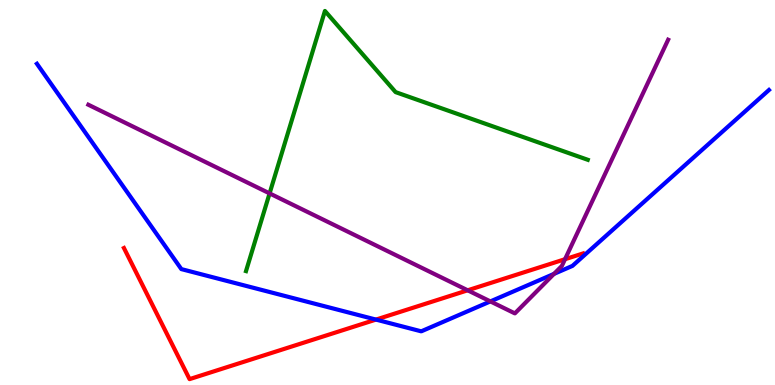[{'lines': ['blue', 'red'], 'intersections': [{'x': 4.85, 'y': 1.7}]}, {'lines': ['green', 'red'], 'intersections': []}, {'lines': ['purple', 'red'], 'intersections': [{'x': 6.03, 'y': 2.46}, {'x': 7.29, 'y': 3.27}]}, {'lines': ['blue', 'green'], 'intersections': []}, {'lines': ['blue', 'purple'], 'intersections': [{'x': 6.33, 'y': 2.17}, {'x': 7.15, 'y': 2.89}]}, {'lines': ['green', 'purple'], 'intersections': [{'x': 3.48, 'y': 4.98}]}]